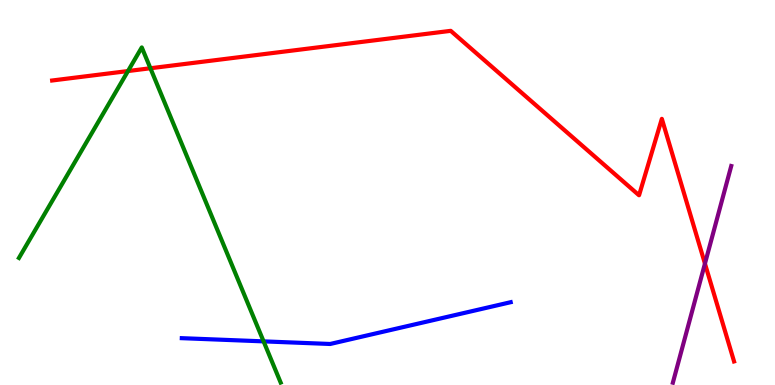[{'lines': ['blue', 'red'], 'intersections': []}, {'lines': ['green', 'red'], 'intersections': [{'x': 1.65, 'y': 8.15}, {'x': 1.94, 'y': 8.23}]}, {'lines': ['purple', 'red'], 'intersections': [{'x': 9.1, 'y': 3.15}]}, {'lines': ['blue', 'green'], 'intersections': [{'x': 3.4, 'y': 1.13}]}, {'lines': ['blue', 'purple'], 'intersections': []}, {'lines': ['green', 'purple'], 'intersections': []}]